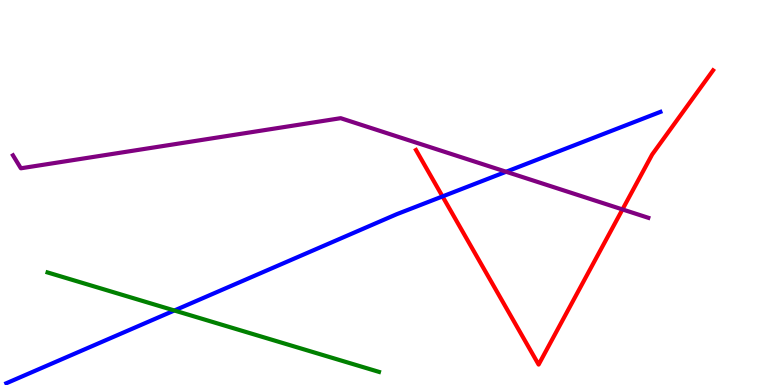[{'lines': ['blue', 'red'], 'intersections': [{'x': 5.71, 'y': 4.9}]}, {'lines': ['green', 'red'], 'intersections': []}, {'lines': ['purple', 'red'], 'intersections': [{'x': 8.03, 'y': 4.56}]}, {'lines': ['blue', 'green'], 'intersections': [{'x': 2.25, 'y': 1.94}]}, {'lines': ['blue', 'purple'], 'intersections': [{'x': 6.53, 'y': 5.54}]}, {'lines': ['green', 'purple'], 'intersections': []}]